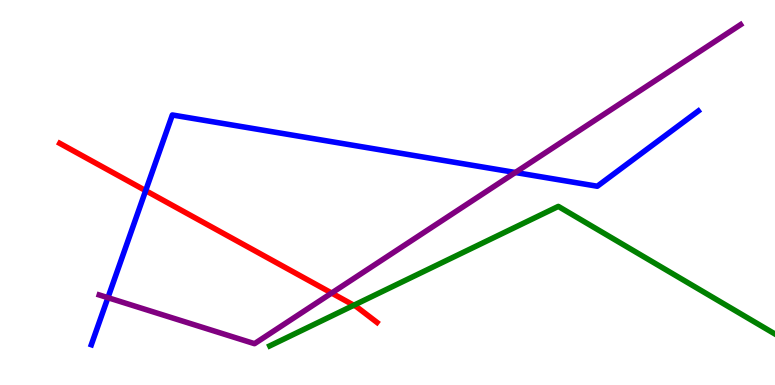[{'lines': ['blue', 'red'], 'intersections': [{'x': 1.88, 'y': 5.05}]}, {'lines': ['green', 'red'], 'intersections': [{'x': 4.57, 'y': 2.07}]}, {'lines': ['purple', 'red'], 'intersections': [{'x': 4.28, 'y': 2.39}]}, {'lines': ['blue', 'green'], 'intersections': []}, {'lines': ['blue', 'purple'], 'intersections': [{'x': 1.39, 'y': 2.27}, {'x': 6.65, 'y': 5.52}]}, {'lines': ['green', 'purple'], 'intersections': []}]